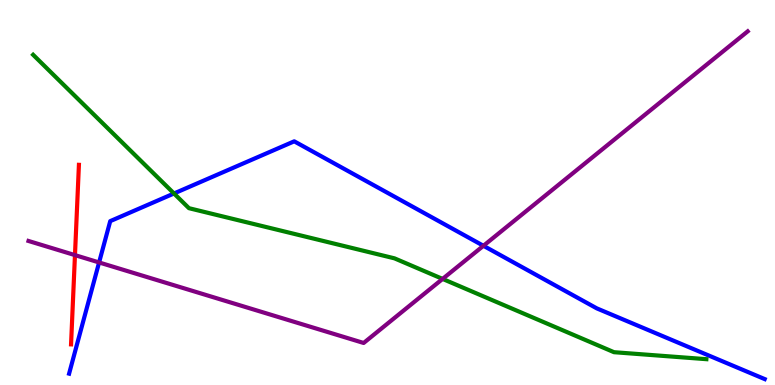[{'lines': ['blue', 'red'], 'intersections': []}, {'lines': ['green', 'red'], 'intersections': []}, {'lines': ['purple', 'red'], 'intersections': [{'x': 0.967, 'y': 3.37}]}, {'lines': ['blue', 'green'], 'intersections': [{'x': 2.25, 'y': 4.97}]}, {'lines': ['blue', 'purple'], 'intersections': [{'x': 1.28, 'y': 3.18}, {'x': 6.24, 'y': 3.62}]}, {'lines': ['green', 'purple'], 'intersections': [{'x': 5.71, 'y': 2.76}]}]